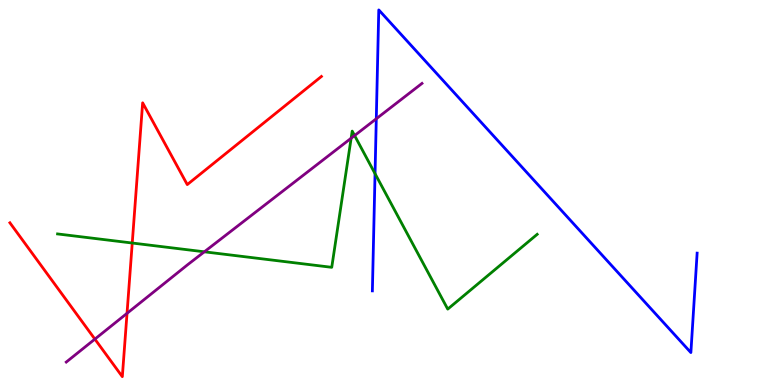[{'lines': ['blue', 'red'], 'intersections': []}, {'lines': ['green', 'red'], 'intersections': [{'x': 1.71, 'y': 3.69}]}, {'lines': ['purple', 'red'], 'intersections': [{'x': 1.22, 'y': 1.19}, {'x': 1.64, 'y': 1.86}]}, {'lines': ['blue', 'green'], 'intersections': [{'x': 4.84, 'y': 5.49}]}, {'lines': ['blue', 'purple'], 'intersections': [{'x': 4.86, 'y': 6.92}]}, {'lines': ['green', 'purple'], 'intersections': [{'x': 2.64, 'y': 3.46}, {'x': 4.53, 'y': 6.41}, {'x': 4.58, 'y': 6.48}]}]